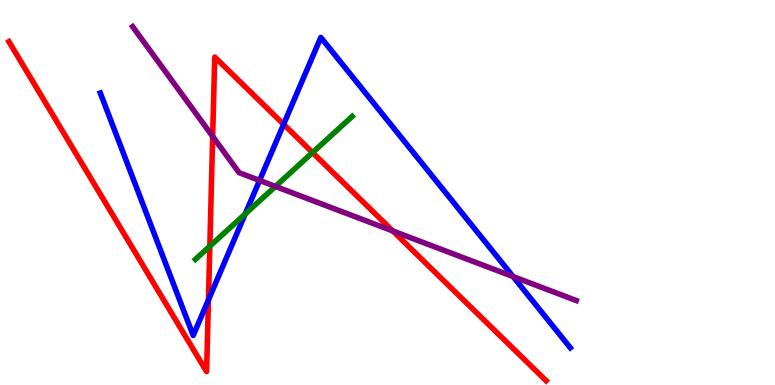[{'lines': ['blue', 'red'], 'intersections': [{'x': 2.69, 'y': 2.21}, {'x': 3.66, 'y': 6.77}]}, {'lines': ['green', 'red'], 'intersections': [{'x': 2.71, 'y': 3.61}, {'x': 4.03, 'y': 6.04}]}, {'lines': ['purple', 'red'], 'intersections': [{'x': 2.74, 'y': 6.46}, {'x': 5.07, 'y': 4.0}]}, {'lines': ['blue', 'green'], 'intersections': [{'x': 3.16, 'y': 4.44}]}, {'lines': ['blue', 'purple'], 'intersections': [{'x': 3.35, 'y': 5.31}, {'x': 6.62, 'y': 2.82}]}, {'lines': ['green', 'purple'], 'intersections': [{'x': 3.55, 'y': 5.16}]}]